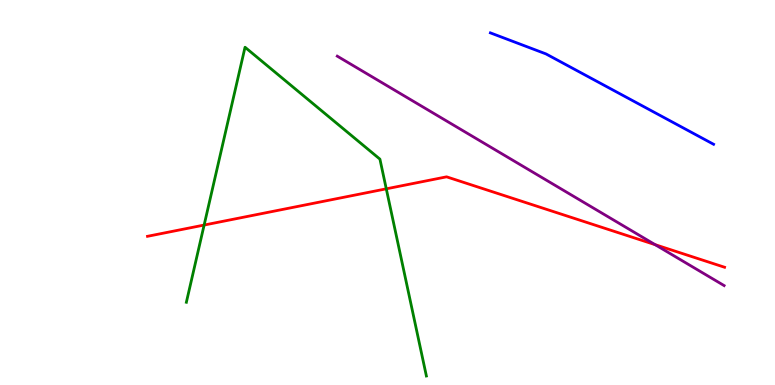[{'lines': ['blue', 'red'], 'intersections': []}, {'lines': ['green', 'red'], 'intersections': [{'x': 2.63, 'y': 4.15}, {'x': 4.98, 'y': 5.1}]}, {'lines': ['purple', 'red'], 'intersections': [{'x': 8.45, 'y': 3.65}]}, {'lines': ['blue', 'green'], 'intersections': []}, {'lines': ['blue', 'purple'], 'intersections': []}, {'lines': ['green', 'purple'], 'intersections': []}]